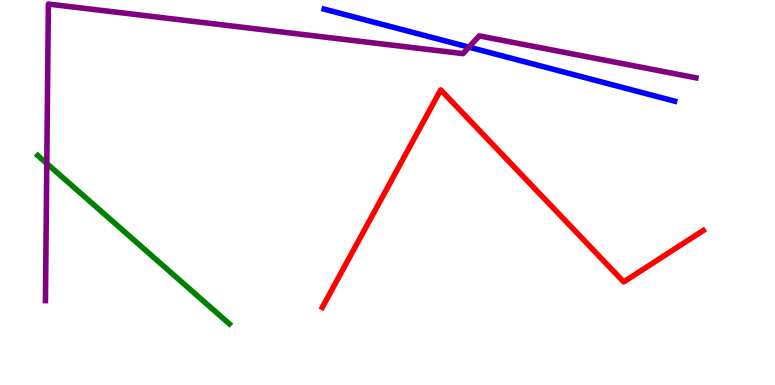[{'lines': ['blue', 'red'], 'intersections': []}, {'lines': ['green', 'red'], 'intersections': []}, {'lines': ['purple', 'red'], 'intersections': []}, {'lines': ['blue', 'green'], 'intersections': []}, {'lines': ['blue', 'purple'], 'intersections': [{'x': 6.05, 'y': 8.78}]}, {'lines': ['green', 'purple'], 'intersections': [{'x': 0.604, 'y': 5.75}]}]